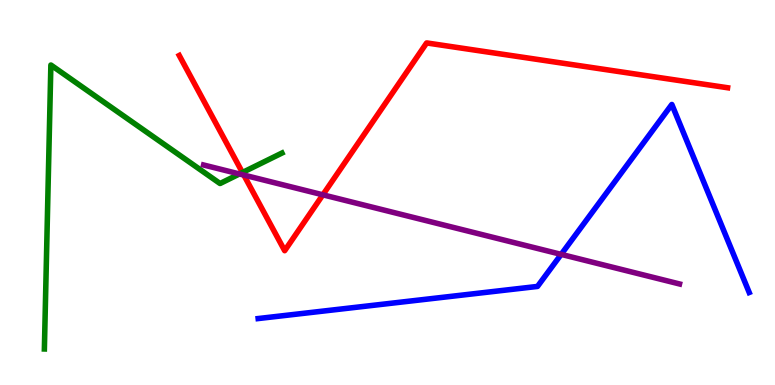[{'lines': ['blue', 'red'], 'intersections': []}, {'lines': ['green', 'red'], 'intersections': [{'x': 3.13, 'y': 5.52}]}, {'lines': ['purple', 'red'], 'intersections': [{'x': 3.15, 'y': 5.45}, {'x': 4.17, 'y': 4.94}]}, {'lines': ['blue', 'green'], 'intersections': []}, {'lines': ['blue', 'purple'], 'intersections': [{'x': 7.24, 'y': 3.39}]}, {'lines': ['green', 'purple'], 'intersections': [{'x': 3.09, 'y': 5.48}]}]